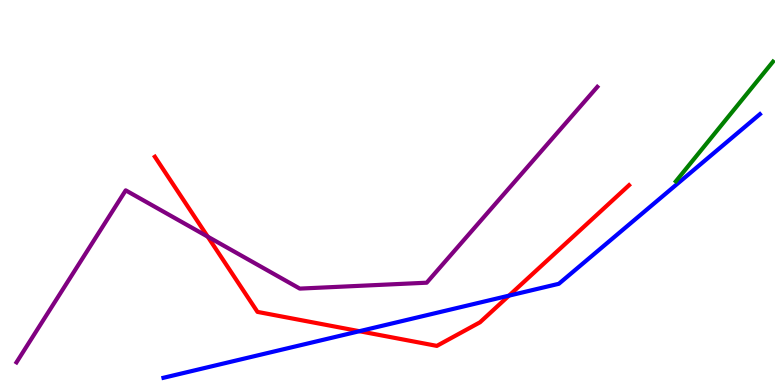[{'lines': ['blue', 'red'], 'intersections': [{'x': 4.64, 'y': 1.4}, {'x': 6.57, 'y': 2.32}]}, {'lines': ['green', 'red'], 'intersections': []}, {'lines': ['purple', 'red'], 'intersections': [{'x': 2.68, 'y': 3.85}]}, {'lines': ['blue', 'green'], 'intersections': []}, {'lines': ['blue', 'purple'], 'intersections': []}, {'lines': ['green', 'purple'], 'intersections': []}]